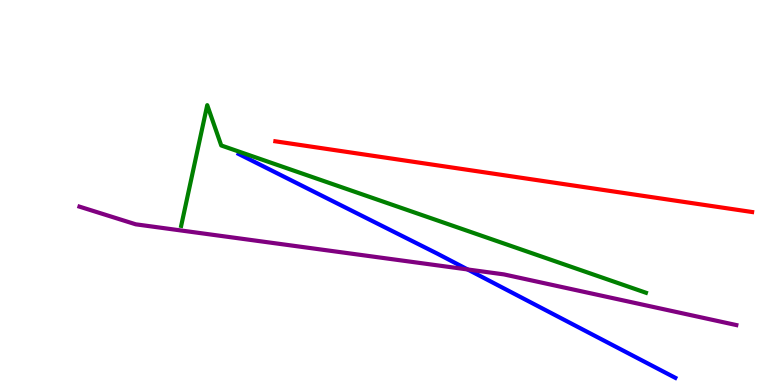[{'lines': ['blue', 'red'], 'intersections': []}, {'lines': ['green', 'red'], 'intersections': []}, {'lines': ['purple', 'red'], 'intersections': []}, {'lines': ['blue', 'green'], 'intersections': []}, {'lines': ['blue', 'purple'], 'intersections': [{'x': 6.03, 'y': 3.0}]}, {'lines': ['green', 'purple'], 'intersections': []}]